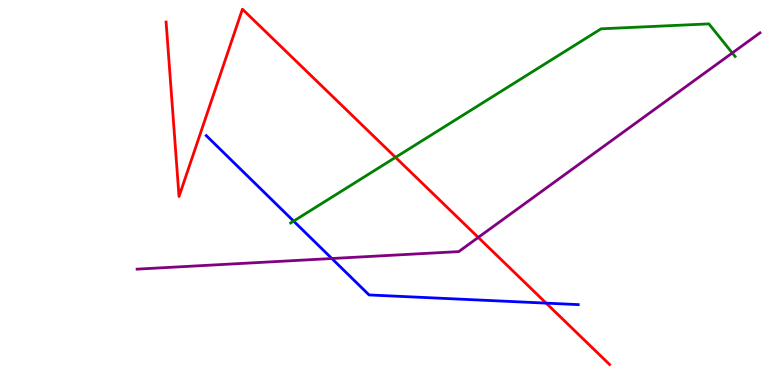[{'lines': ['blue', 'red'], 'intersections': [{'x': 7.05, 'y': 2.13}]}, {'lines': ['green', 'red'], 'intersections': [{'x': 5.1, 'y': 5.91}]}, {'lines': ['purple', 'red'], 'intersections': [{'x': 6.17, 'y': 3.83}]}, {'lines': ['blue', 'green'], 'intersections': [{'x': 3.79, 'y': 4.26}]}, {'lines': ['blue', 'purple'], 'intersections': [{'x': 4.28, 'y': 3.29}]}, {'lines': ['green', 'purple'], 'intersections': [{'x': 9.45, 'y': 8.62}]}]